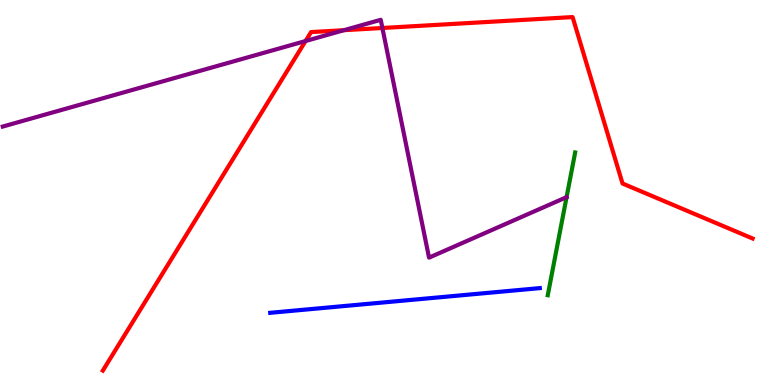[{'lines': ['blue', 'red'], 'intersections': []}, {'lines': ['green', 'red'], 'intersections': []}, {'lines': ['purple', 'red'], 'intersections': [{'x': 3.94, 'y': 8.93}, {'x': 4.44, 'y': 9.22}, {'x': 4.93, 'y': 9.27}]}, {'lines': ['blue', 'green'], 'intersections': []}, {'lines': ['blue', 'purple'], 'intersections': []}, {'lines': ['green', 'purple'], 'intersections': [{'x': 7.31, 'y': 4.88}]}]